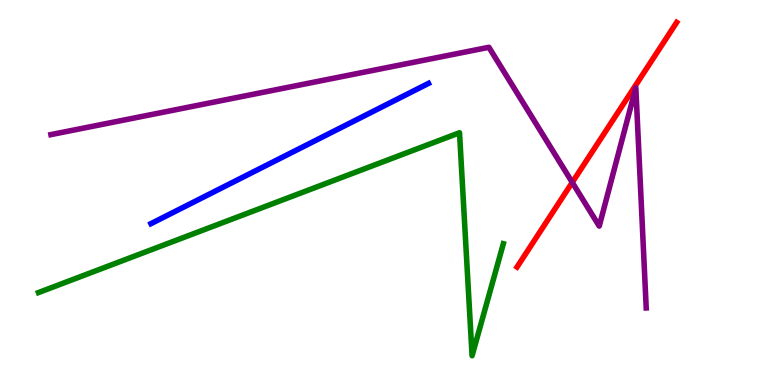[{'lines': ['blue', 'red'], 'intersections': []}, {'lines': ['green', 'red'], 'intersections': []}, {'lines': ['purple', 'red'], 'intersections': [{'x': 7.38, 'y': 5.26}]}, {'lines': ['blue', 'green'], 'intersections': []}, {'lines': ['blue', 'purple'], 'intersections': []}, {'lines': ['green', 'purple'], 'intersections': []}]